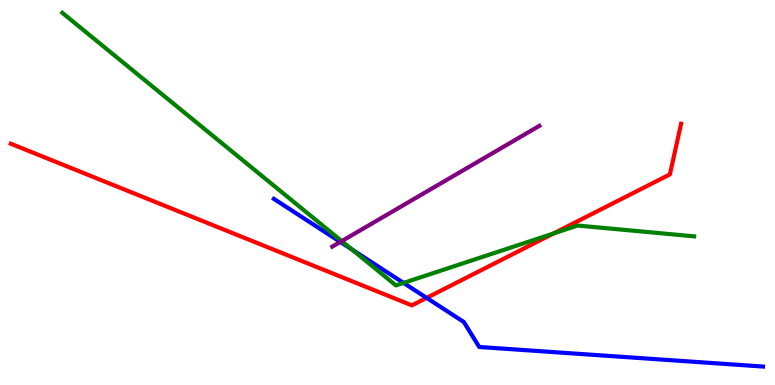[{'lines': ['blue', 'red'], 'intersections': [{'x': 5.51, 'y': 2.26}]}, {'lines': ['green', 'red'], 'intersections': [{'x': 7.14, 'y': 3.94}]}, {'lines': ['purple', 'red'], 'intersections': []}, {'lines': ['blue', 'green'], 'intersections': [{'x': 4.54, 'y': 3.52}, {'x': 5.21, 'y': 2.65}]}, {'lines': ['blue', 'purple'], 'intersections': [{'x': 4.39, 'y': 3.72}]}, {'lines': ['green', 'purple'], 'intersections': [{'x': 4.41, 'y': 3.74}]}]